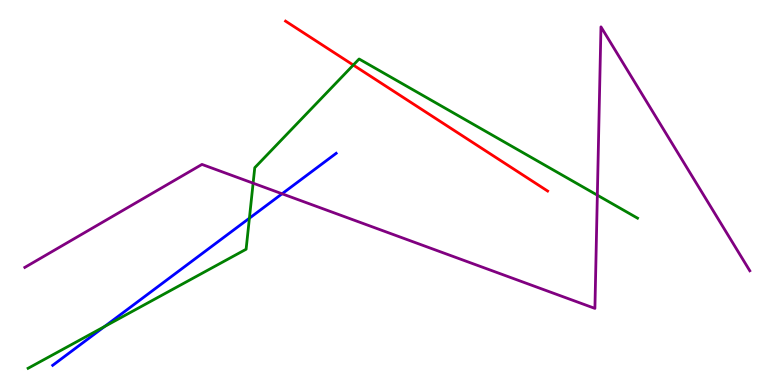[{'lines': ['blue', 'red'], 'intersections': []}, {'lines': ['green', 'red'], 'intersections': [{'x': 4.56, 'y': 8.31}]}, {'lines': ['purple', 'red'], 'intersections': []}, {'lines': ['blue', 'green'], 'intersections': [{'x': 1.35, 'y': 1.52}, {'x': 3.22, 'y': 4.33}]}, {'lines': ['blue', 'purple'], 'intersections': [{'x': 3.64, 'y': 4.97}]}, {'lines': ['green', 'purple'], 'intersections': [{'x': 3.27, 'y': 5.24}, {'x': 7.71, 'y': 4.93}]}]